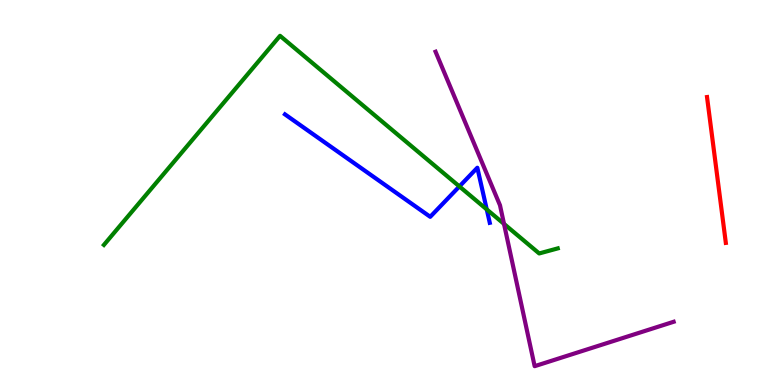[{'lines': ['blue', 'red'], 'intersections': []}, {'lines': ['green', 'red'], 'intersections': []}, {'lines': ['purple', 'red'], 'intersections': []}, {'lines': ['blue', 'green'], 'intersections': [{'x': 5.93, 'y': 5.16}, {'x': 6.28, 'y': 4.56}]}, {'lines': ['blue', 'purple'], 'intersections': []}, {'lines': ['green', 'purple'], 'intersections': [{'x': 6.5, 'y': 4.18}]}]